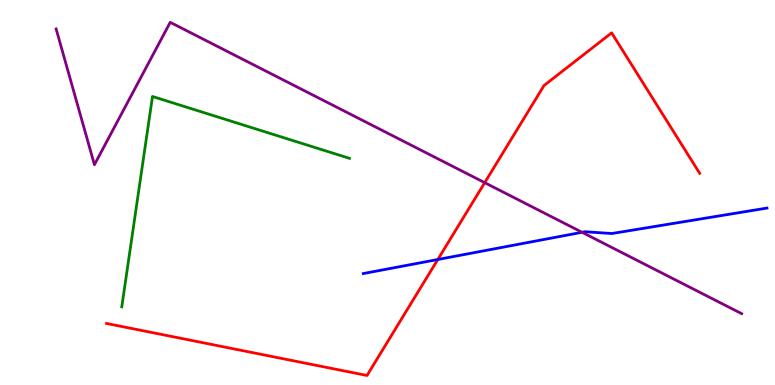[{'lines': ['blue', 'red'], 'intersections': [{'x': 5.65, 'y': 3.26}]}, {'lines': ['green', 'red'], 'intersections': []}, {'lines': ['purple', 'red'], 'intersections': [{'x': 6.25, 'y': 5.26}]}, {'lines': ['blue', 'green'], 'intersections': []}, {'lines': ['blue', 'purple'], 'intersections': [{'x': 7.51, 'y': 3.97}]}, {'lines': ['green', 'purple'], 'intersections': []}]